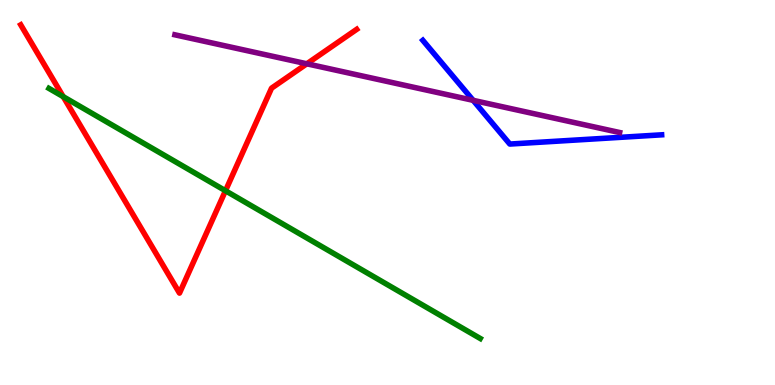[{'lines': ['blue', 'red'], 'intersections': []}, {'lines': ['green', 'red'], 'intersections': [{'x': 0.816, 'y': 7.49}, {'x': 2.91, 'y': 5.05}]}, {'lines': ['purple', 'red'], 'intersections': [{'x': 3.96, 'y': 8.34}]}, {'lines': ['blue', 'green'], 'intersections': []}, {'lines': ['blue', 'purple'], 'intersections': [{'x': 6.11, 'y': 7.39}]}, {'lines': ['green', 'purple'], 'intersections': []}]